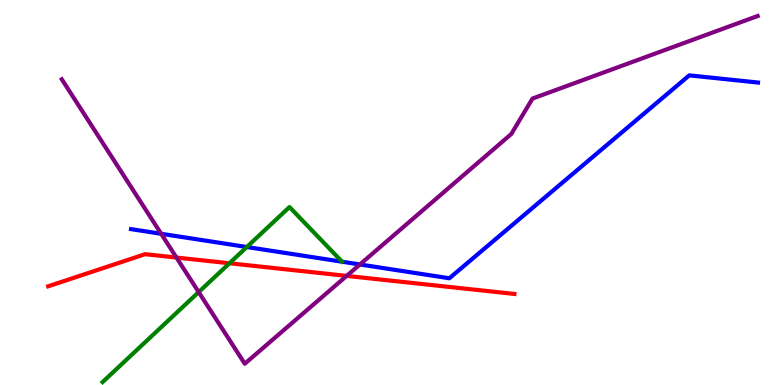[{'lines': ['blue', 'red'], 'intersections': []}, {'lines': ['green', 'red'], 'intersections': [{'x': 2.96, 'y': 3.16}]}, {'lines': ['purple', 'red'], 'intersections': [{'x': 2.28, 'y': 3.31}, {'x': 4.47, 'y': 2.83}]}, {'lines': ['blue', 'green'], 'intersections': [{'x': 3.18, 'y': 3.58}]}, {'lines': ['blue', 'purple'], 'intersections': [{'x': 2.08, 'y': 3.93}, {'x': 4.64, 'y': 3.13}]}, {'lines': ['green', 'purple'], 'intersections': [{'x': 2.56, 'y': 2.41}]}]